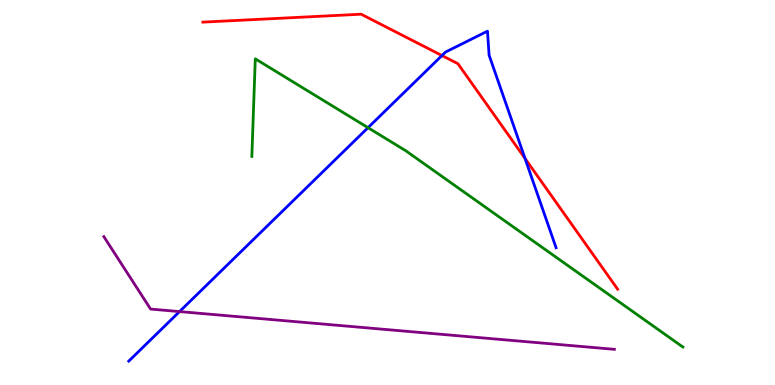[{'lines': ['blue', 'red'], 'intersections': [{'x': 5.7, 'y': 8.56}, {'x': 6.77, 'y': 5.88}]}, {'lines': ['green', 'red'], 'intersections': []}, {'lines': ['purple', 'red'], 'intersections': []}, {'lines': ['blue', 'green'], 'intersections': [{'x': 4.75, 'y': 6.68}]}, {'lines': ['blue', 'purple'], 'intersections': [{'x': 2.32, 'y': 1.91}]}, {'lines': ['green', 'purple'], 'intersections': []}]